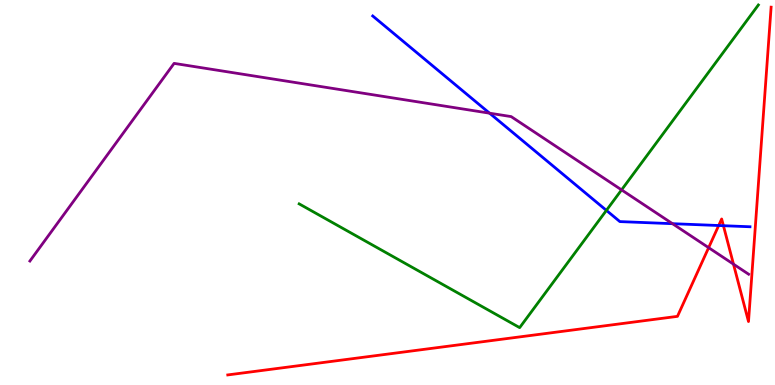[{'lines': ['blue', 'red'], 'intersections': [{'x': 9.27, 'y': 4.14}, {'x': 9.33, 'y': 4.14}]}, {'lines': ['green', 'red'], 'intersections': []}, {'lines': ['purple', 'red'], 'intersections': [{'x': 9.14, 'y': 3.57}, {'x': 9.46, 'y': 3.14}]}, {'lines': ['blue', 'green'], 'intersections': [{'x': 7.82, 'y': 4.54}]}, {'lines': ['blue', 'purple'], 'intersections': [{'x': 6.32, 'y': 7.06}, {'x': 8.68, 'y': 4.19}]}, {'lines': ['green', 'purple'], 'intersections': [{'x': 8.02, 'y': 5.07}]}]